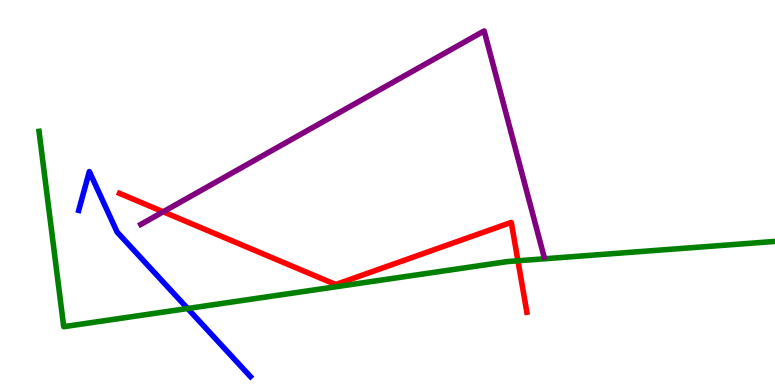[{'lines': ['blue', 'red'], 'intersections': []}, {'lines': ['green', 'red'], 'intersections': [{'x': 6.68, 'y': 3.23}]}, {'lines': ['purple', 'red'], 'intersections': [{'x': 2.11, 'y': 4.5}]}, {'lines': ['blue', 'green'], 'intersections': [{'x': 2.42, 'y': 1.99}]}, {'lines': ['blue', 'purple'], 'intersections': []}, {'lines': ['green', 'purple'], 'intersections': []}]